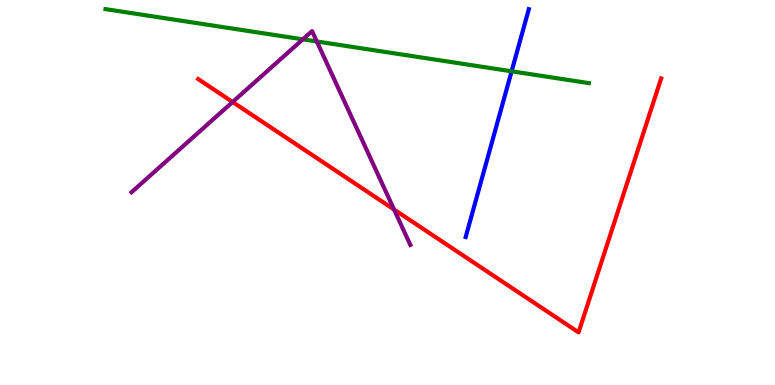[{'lines': ['blue', 'red'], 'intersections': []}, {'lines': ['green', 'red'], 'intersections': []}, {'lines': ['purple', 'red'], 'intersections': [{'x': 3.0, 'y': 7.35}, {'x': 5.08, 'y': 4.56}]}, {'lines': ['blue', 'green'], 'intersections': [{'x': 6.6, 'y': 8.15}]}, {'lines': ['blue', 'purple'], 'intersections': []}, {'lines': ['green', 'purple'], 'intersections': [{'x': 3.91, 'y': 8.98}, {'x': 4.09, 'y': 8.92}]}]